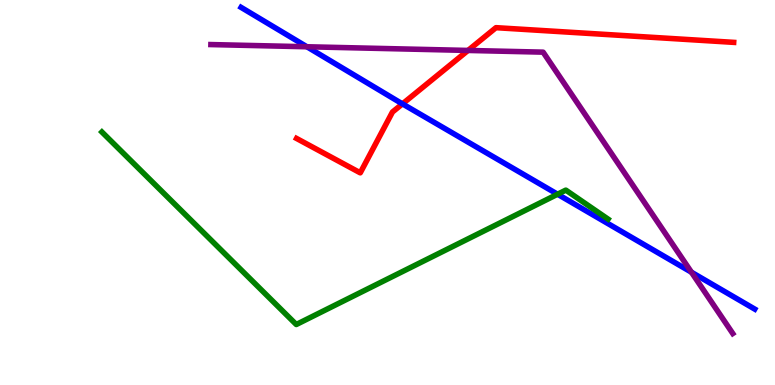[{'lines': ['blue', 'red'], 'intersections': [{'x': 5.19, 'y': 7.3}]}, {'lines': ['green', 'red'], 'intersections': []}, {'lines': ['purple', 'red'], 'intersections': [{'x': 6.04, 'y': 8.69}]}, {'lines': ['blue', 'green'], 'intersections': [{'x': 7.19, 'y': 4.95}]}, {'lines': ['blue', 'purple'], 'intersections': [{'x': 3.96, 'y': 8.79}, {'x': 8.92, 'y': 2.93}]}, {'lines': ['green', 'purple'], 'intersections': []}]